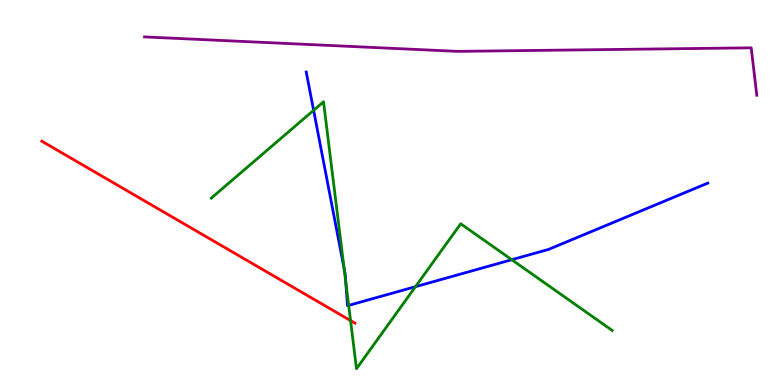[{'lines': ['blue', 'red'], 'intersections': []}, {'lines': ['green', 'red'], 'intersections': [{'x': 4.52, 'y': 1.67}]}, {'lines': ['purple', 'red'], 'intersections': []}, {'lines': ['blue', 'green'], 'intersections': [{'x': 4.05, 'y': 7.14}, {'x': 4.44, 'y': 3.02}, {'x': 4.46, 'y': 2.68}, {'x': 4.5, 'y': 2.07}, {'x': 5.36, 'y': 2.55}, {'x': 6.6, 'y': 3.25}]}, {'lines': ['blue', 'purple'], 'intersections': []}, {'lines': ['green', 'purple'], 'intersections': []}]